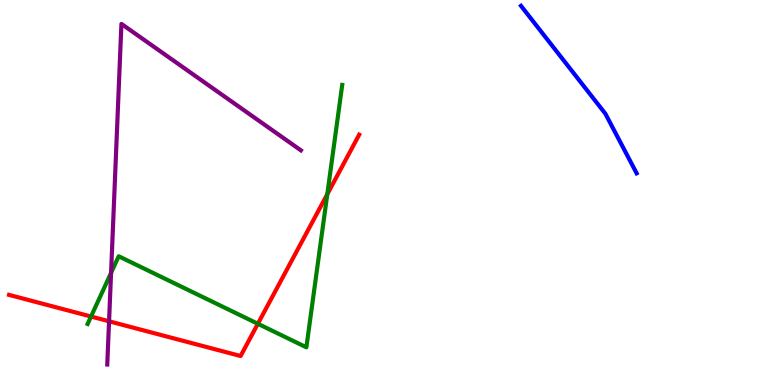[{'lines': ['blue', 'red'], 'intersections': []}, {'lines': ['green', 'red'], 'intersections': [{'x': 1.17, 'y': 1.78}, {'x': 3.33, 'y': 1.59}, {'x': 4.22, 'y': 4.96}]}, {'lines': ['purple', 'red'], 'intersections': [{'x': 1.41, 'y': 1.65}]}, {'lines': ['blue', 'green'], 'intersections': []}, {'lines': ['blue', 'purple'], 'intersections': []}, {'lines': ['green', 'purple'], 'intersections': [{'x': 1.43, 'y': 2.91}]}]